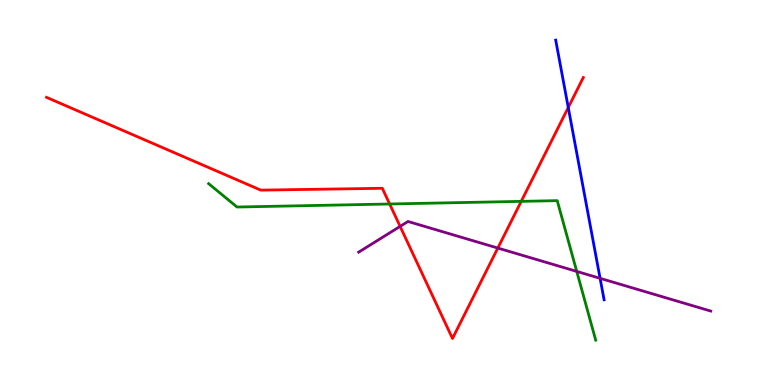[{'lines': ['blue', 'red'], 'intersections': [{'x': 7.33, 'y': 7.21}]}, {'lines': ['green', 'red'], 'intersections': [{'x': 5.03, 'y': 4.7}, {'x': 6.73, 'y': 4.77}]}, {'lines': ['purple', 'red'], 'intersections': [{'x': 5.16, 'y': 4.12}, {'x': 6.42, 'y': 3.56}]}, {'lines': ['blue', 'green'], 'intersections': []}, {'lines': ['blue', 'purple'], 'intersections': [{'x': 7.74, 'y': 2.77}]}, {'lines': ['green', 'purple'], 'intersections': [{'x': 7.44, 'y': 2.95}]}]